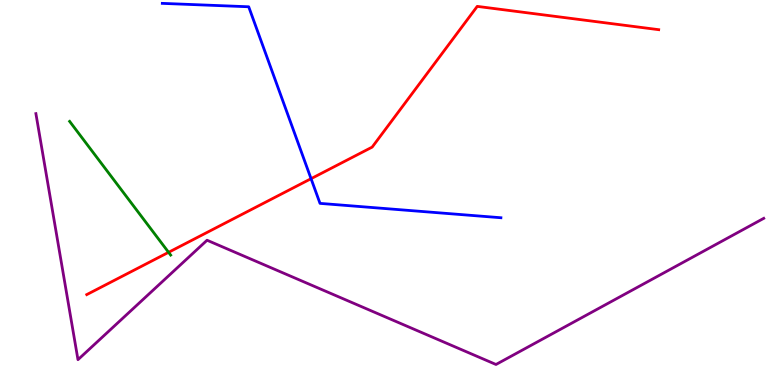[{'lines': ['blue', 'red'], 'intersections': [{'x': 4.01, 'y': 5.36}]}, {'lines': ['green', 'red'], 'intersections': [{'x': 2.18, 'y': 3.45}]}, {'lines': ['purple', 'red'], 'intersections': []}, {'lines': ['blue', 'green'], 'intersections': []}, {'lines': ['blue', 'purple'], 'intersections': []}, {'lines': ['green', 'purple'], 'intersections': []}]